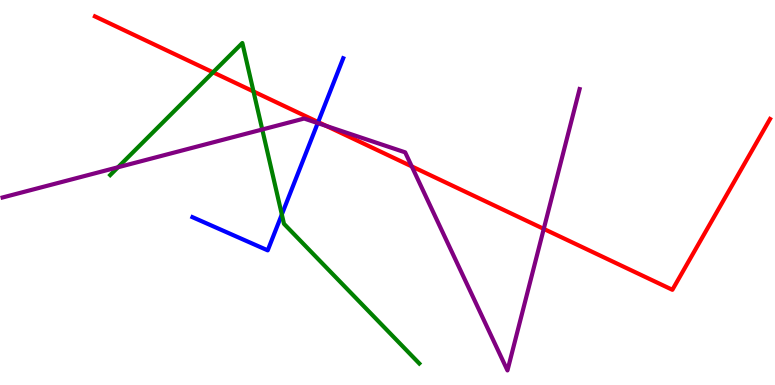[{'lines': ['blue', 'red'], 'intersections': [{'x': 4.1, 'y': 6.83}]}, {'lines': ['green', 'red'], 'intersections': [{'x': 2.75, 'y': 8.12}, {'x': 3.27, 'y': 7.62}]}, {'lines': ['purple', 'red'], 'intersections': [{'x': 4.21, 'y': 6.73}, {'x': 5.31, 'y': 5.68}, {'x': 7.02, 'y': 4.05}]}, {'lines': ['blue', 'green'], 'intersections': [{'x': 3.64, 'y': 4.43}]}, {'lines': ['blue', 'purple'], 'intersections': [{'x': 4.1, 'y': 6.8}]}, {'lines': ['green', 'purple'], 'intersections': [{'x': 1.52, 'y': 5.66}, {'x': 3.38, 'y': 6.64}]}]